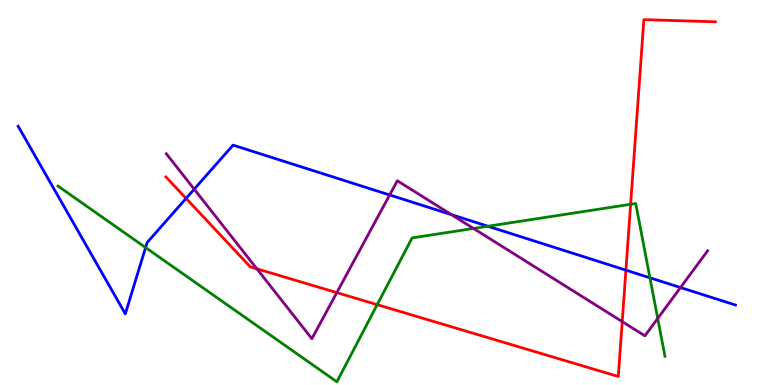[{'lines': ['blue', 'red'], 'intersections': [{'x': 2.4, 'y': 4.85}, {'x': 8.08, 'y': 2.98}]}, {'lines': ['green', 'red'], 'intersections': [{'x': 4.87, 'y': 2.09}, {'x': 8.14, 'y': 4.69}]}, {'lines': ['purple', 'red'], 'intersections': [{'x': 3.31, 'y': 3.02}, {'x': 4.35, 'y': 2.4}, {'x': 8.03, 'y': 1.65}]}, {'lines': ['blue', 'green'], 'intersections': [{'x': 1.88, 'y': 3.57}, {'x': 6.3, 'y': 4.12}, {'x': 8.39, 'y': 2.78}]}, {'lines': ['blue', 'purple'], 'intersections': [{'x': 2.51, 'y': 5.09}, {'x': 5.03, 'y': 4.94}, {'x': 5.82, 'y': 4.43}, {'x': 8.78, 'y': 2.53}]}, {'lines': ['green', 'purple'], 'intersections': [{'x': 6.11, 'y': 4.07}, {'x': 8.49, 'y': 1.73}]}]